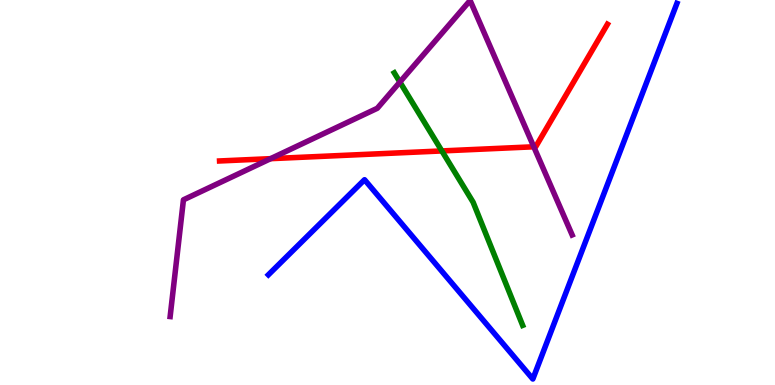[{'lines': ['blue', 'red'], 'intersections': []}, {'lines': ['green', 'red'], 'intersections': [{'x': 5.7, 'y': 6.08}]}, {'lines': ['purple', 'red'], 'intersections': [{'x': 3.49, 'y': 5.88}, {'x': 6.89, 'y': 6.19}]}, {'lines': ['blue', 'green'], 'intersections': []}, {'lines': ['blue', 'purple'], 'intersections': []}, {'lines': ['green', 'purple'], 'intersections': [{'x': 5.16, 'y': 7.87}]}]